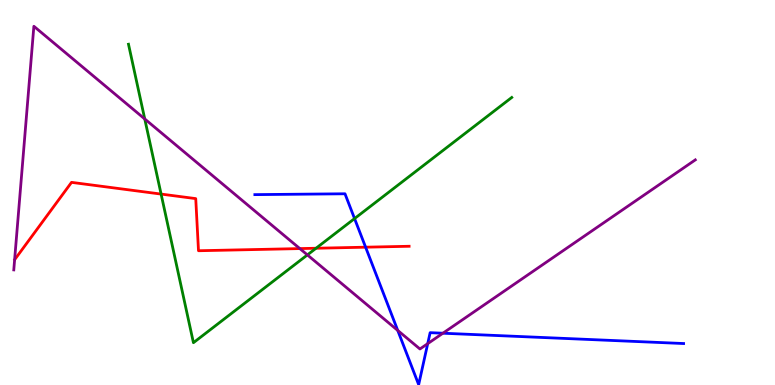[{'lines': ['blue', 'red'], 'intersections': [{'x': 4.72, 'y': 3.58}]}, {'lines': ['green', 'red'], 'intersections': [{'x': 2.08, 'y': 4.96}, {'x': 4.08, 'y': 3.55}]}, {'lines': ['purple', 'red'], 'intersections': [{'x': 3.87, 'y': 3.54}]}, {'lines': ['blue', 'green'], 'intersections': [{'x': 4.57, 'y': 4.32}]}, {'lines': ['blue', 'purple'], 'intersections': [{'x': 5.13, 'y': 1.42}, {'x': 5.52, 'y': 1.07}, {'x': 5.71, 'y': 1.35}]}, {'lines': ['green', 'purple'], 'intersections': [{'x': 1.87, 'y': 6.91}, {'x': 3.97, 'y': 3.38}]}]